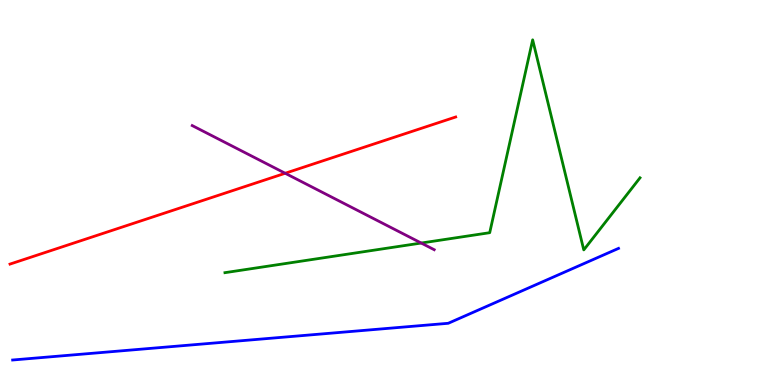[{'lines': ['blue', 'red'], 'intersections': []}, {'lines': ['green', 'red'], 'intersections': []}, {'lines': ['purple', 'red'], 'intersections': [{'x': 3.68, 'y': 5.5}]}, {'lines': ['blue', 'green'], 'intersections': []}, {'lines': ['blue', 'purple'], 'intersections': []}, {'lines': ['green', 'purple'], 'intersections': [{'x': 5.44, 'y': 3.69}]}]